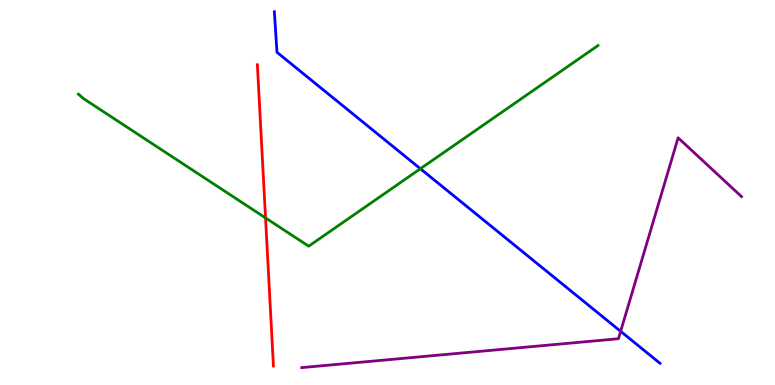[{'lines': ['blue', 'red'], 'intersections': []}, {'lines': ['green', 'red'], 'intersections': [{'x': 3.43, 'y': 4.34}]}, {'lines': ['purple', 'red'], 'intersections': []}, {'lines': ['blue', 'green'], 'intersections': [{'x': 5.42, 'y': 5.62}]}, {'lines': ['blue', 'purple'], 'intersections': [{'x': 8.01, 'y': 1.39}]}, {'lines': ['green', 'purple'], 'intersections': []}]